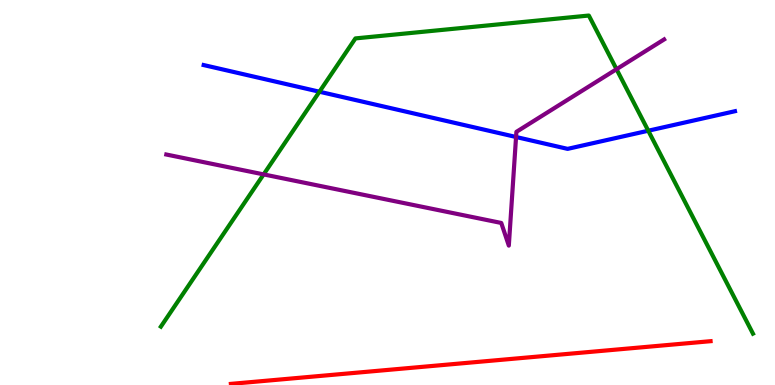[{'lines': ['blue', 'red'], 'intersections': []}, {'lines': ['green', 'red'], 'intersections': []}, {'lines': ['purple', 'red'], 'intersections': []}, {'lines': ['blue', 'green'], 'intersections': [{'x': 4.12, 'y': 7.62}, {'x': 8.36, 'y': 6.6}]}, {'lines': ['blue', 'purple'], 'intersections': [{'x': 6.66, 'y': 6.44}]}, {'lines': ['green', 'purple'], 'intersections': [{'x': 3.4, 'y': 5.47}, {'x': 7.96, 'y': 8.2}]}]